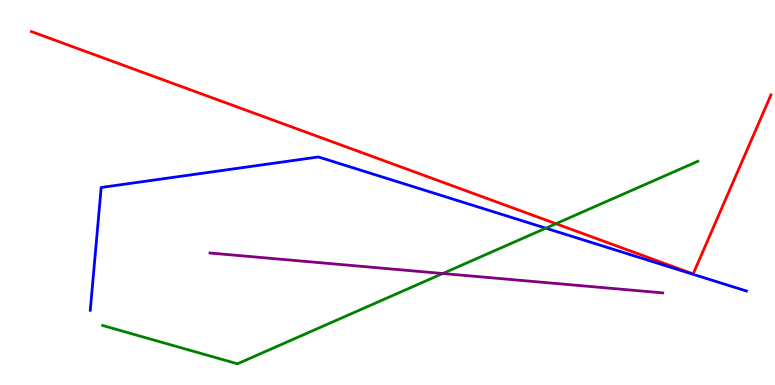[{'lines': ['blue', 'red'], 'intersections': []}, {'lines': ['green', 'red'], 'intersections': [{'x': 7.17, 'y': 4.19}]}, {'lines': ['purple', 'red'], 'intersections': []}, {'lines': ['blue', 'green'], 'intersections': [{'x': 7.04, 'y': 4.07}]}, {'lines': ['blue', 'purple'], 'intersections': []}, {'lines': ['green', 'purple'], 'intersections': [{'x': 5.71, 'y': 2.9}]}]